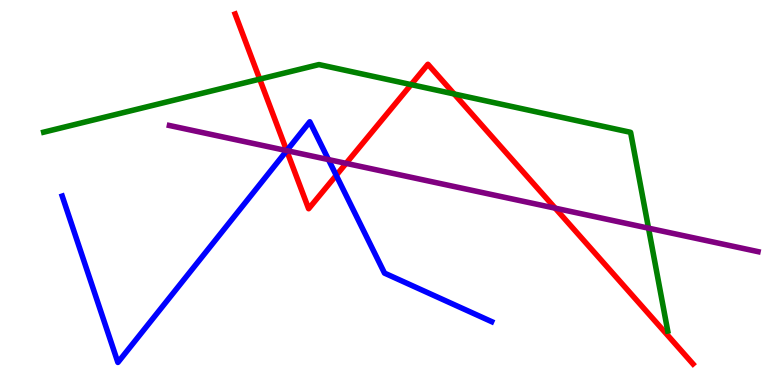[{'lines': ['blue', 'red'], 'intersections': [{'x': 3.7, 'y': 6.09}, {'x': 4.34, 'y': 5.45}]}, {'lines': ['green', 'red'], 'intersections': [{'x': 3.35, 'y': 7.94}, {'x': 5.3, 'y': 7.8}, {'x': 5.86, 'y': 7.56}]}, {'lines': ['purple', 'red'], 'intersections': [{'x': 3.7, 'y': 6.09}, {'x': 4.47, 'y': 5.76}, {'x': 7.16, 'y': 4.59}]}, {'lines': ['blue', 'green'], 'intersections': []}, {'lines': ['blue', 'purple'], 'intersections': [{'x': 3.7, 'y': 6.09}, {'x': 4.24, 'y': 5.86}]}, {'lines': ['green', 'purple'], 'intersections': [{'x': 8.37, 'y': 4.07}]}]